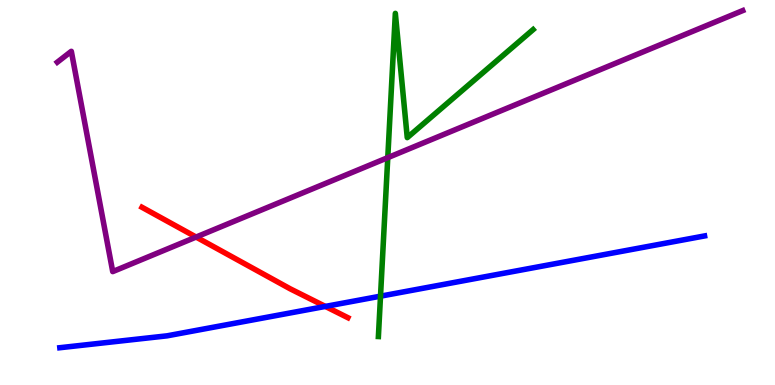[{'lines': ['blue', 'red'], 'intersections': [{'x': 4.2, 'y': 2.04}]}, {'lines': ['green', 'red'], 'intersections': []}, {'lines': ['purple', 'red'], 'intersections': [{'x': 2.53, 'y': 3.84}]}, {'lines': ['blue', 'green'], 'intersections': [{'x': 4.91, 'y': 2.31}]}, {'lines': ['blue', 'purple'], 'intersections': []}, {'lines': ['green', 'purple'], 'intersections': [{'x': 5.0, 'y': 5.91}]}]